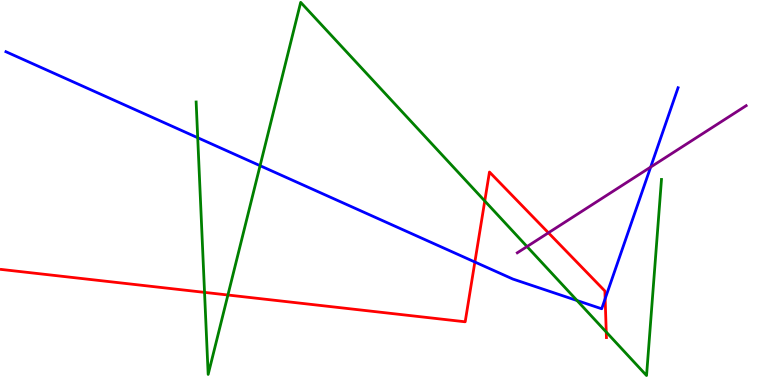[{'lines': ['blue', 'red'], 'intersections': [{'x': 6.13, 'y': 3.19}, {'x': 7.81, 'y': 2.24}]}, {'lines': ['green', 'red'], 'intersections': [{'x': 2.64, 'y': 2.41}, {'x': 2.94, 'y': 2.34}, {'x': 6.26, 'y': 4.78}, {'x': 7.82, 'y': 1.38}]}, {'lines': ['purple', 'red'], 'intersections': [{'x': 7.08, 'y': 3.95}]}, {'lines': ['blue', 'green'], 'intersections': [{'x': 2.55, 'y': 6.42}, {'x': 3.36, 'y': 5.7}, {'x': 7.45, 'y': 2.19}]}, {'lines': ['blue', 'purple'], 'intersections': [{'x': 8.4, 'y': 5.66}]}, {'lines': ['green', 'purple'], 'intersections': [{'x': 6.8, 'y': 3.6}]}]